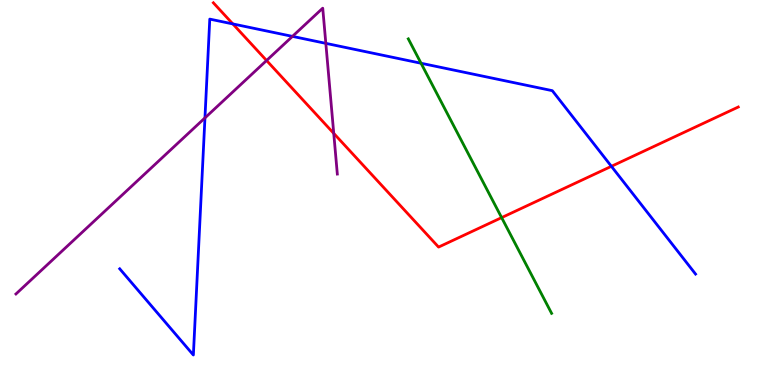[{'lines': ['blue', 'red'], 'intersections': [{'x': 3.0, 'y': 9.38}, {'x': 7.89, 'y': 5.68}]}, {'lines': ['green', 'red'], 'intersections': [{'x': 6.47, 'y': 4.35}]}, {'lines': ['purple', 'red'], 'intersections': [{'x': 3.44, 'y': 8.43}, {'x': 4.31, 'y': 6.54}]}, {'lines': ['blue', 'green'], 'intersections': [{'x': 5.43, 'y': 8.36}]}, {'lines': ['blue', 'purple'], 'intersections': [{'x': 2.64, 'y': 6.94}, {'x': 3.77, 'y': 9.06}, {'x': 4.2, 'y': 8.87}]}, {'lines': ['green', 'purple'], 'intersections': []}]